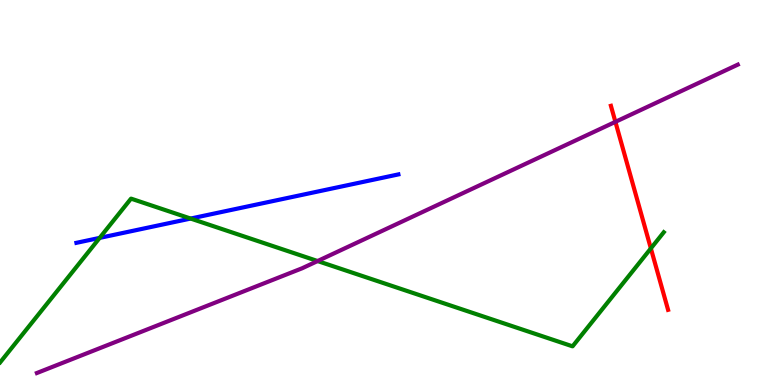[{'lines': ['blue', 'red'], 'intersections': []}, {'lines': ['green', 'red'], 'intersections': [{'x': 8.4, 'y': 3.55}]}, {'lines': ['purple', 'red'], 'intersections': [{'x': 7.94, 'y': 6.84}]}, {'lines': ['blue', 'green'], 'intersections': [{'x': 1.29, 'y': 3.82}, {'x': 2.46, 'y': 4.32}]}, {'lines': ['blue', 'purple'], 'intersections': []}, {'lines': ['green', 'purple'], 'intersections': [{'x': 4.1, 'y': 3.22}]}]